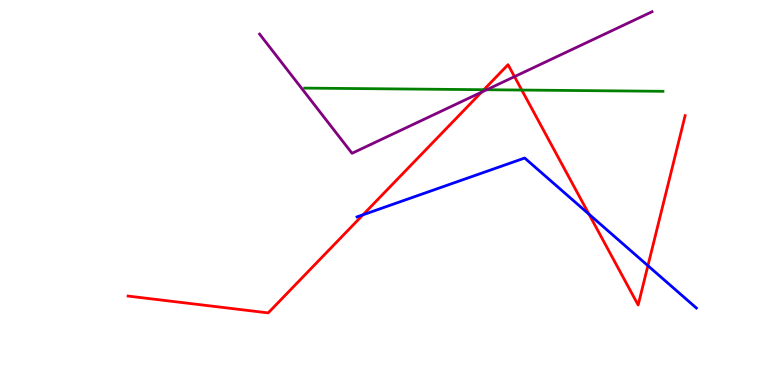[{'lines': ['blue', 'red'], 'intersections': [{'x': 4.68, 'y': 4.42}, {'x': 7.6, 'y': 4.44}, {'x': 8.36, 'y': 3.1}]}, {'lines': ['green', 'red'], 'intersections': [{'x': 6.24, 'y': 7.67}, {'x': 6.73, 'y': 7.66}]}, {'lines': ['purple', 'red'], 'intersections': [{'x': 6.21, 'y': 7.6}, {'x': 6.64, 'y': 8.01}]}, {'lines': ['blue', 'green'], 'intersections': []}, {'lines': ['blue', 'purple'], 'intersections': []}, {'lines': ['green', 'purple'], 'intersections': [{'x': 6.28, 'y': 7.67}]}]